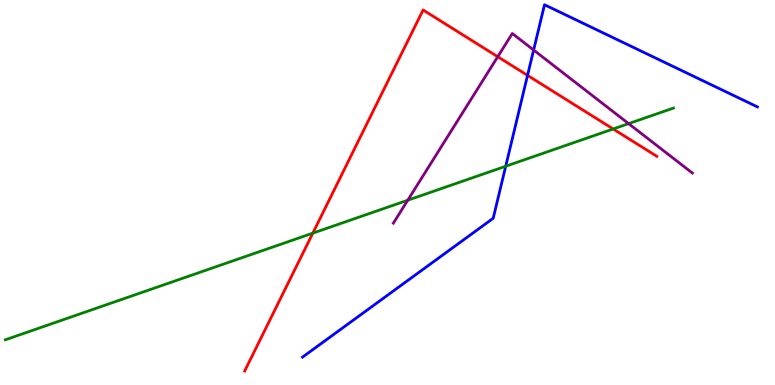[{'lines': ['blue', 'red'], 'intersections': [{'x': 6.81, 'y': 8.04}]}, {'lines': ['green', 'red'], 'intersections': [{'x': 4.04, 'y': 3.94}, {'x': 7.91, 'y': 6.65}]}, {'lines': ['purple', 'red'], 'intersections': [{'x': 6.42, 'y': 8.53}]}, {'lines': ['blue', 'green'], 'intersections': [{'x': 6.53, 'y': 5.68}]}, {'lines': ['blue', 'purple'], 'intersections': [{'x': 6.89, 'y': 8.7}]}, {'lines': ['green', 'purple'], 'intersections': [{'x': 5.26, 'y': 4.8}, {'x': 8.11, 'y': 6.79}]}]